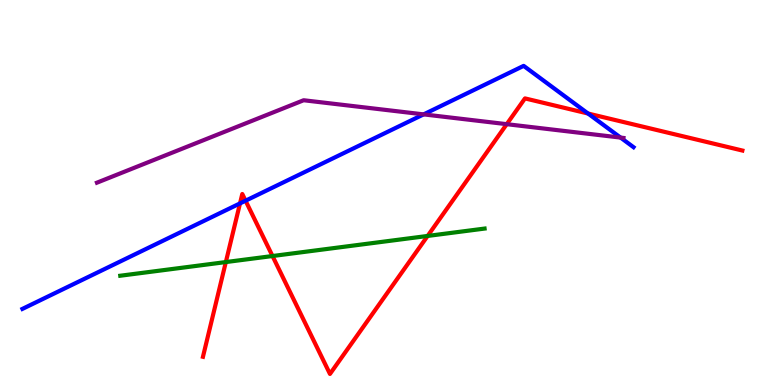[{'lines': ['blue', 'red'], 'intersections': [{'x': 3.1, 'y': 4.72}, {'x': 3.17, 'y': 4.79}, {'x': 7.59, 'y': 7.05}]}, {'lines': ['green', 'red'], 'intersections': [{'x': 2.91, 'y': 3.19}, {'x': 3.52, 'y': 3.35}, {'x': 5.52, 'y': 3.87}]}, {'lines': ['purple', 'red'], 'intersections': [{'x': 6.54, 'y': 6.77}]}, {'lines': ['blue', 'green'], 'intersections': []}, {'lines': ['blue', 'purple'], 'intersections': [{'x': 5.47, 'y': 7.03}, {'x': 8.01, 'y': 6.43}]}, {'lines': ['green', 'purple'], 'intersections': []}]